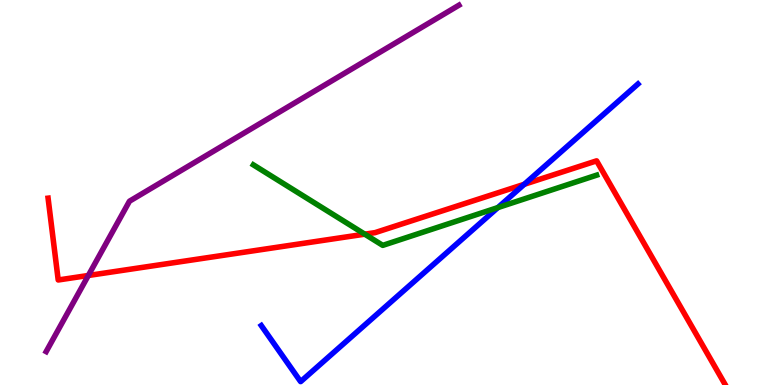[{'lines': ['blue', 'red'], 'intersections': [{'x': 6.77, 'y': 5.21}]}, {'lines': ['green', 'red'], 'intersections': [{'x': 4.71, 'y': 3.92}]}, {'lines': ['purple', 'red'], 'intersections': [{'x': 1.14, 'y': 2.84}]}, {'lines': ['blue', 'green'], 'intersections': [{'x': 6.42, 'y': 4.61}]}, {'lines': ['blue', 'purple'], 'intersections': []}, {'lines': ['green', 'purple'], 'intersections': []}]